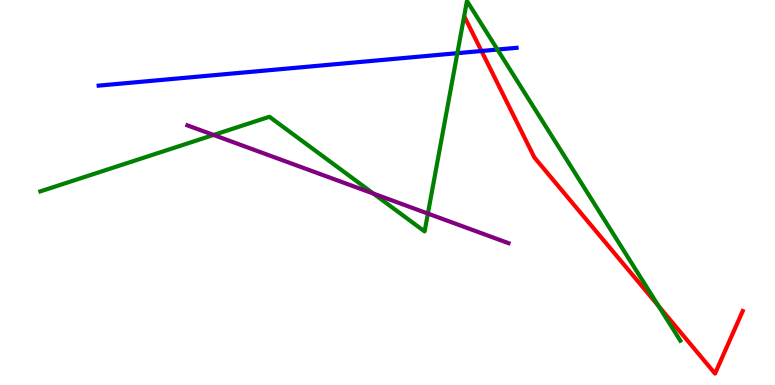[{'lines': ['blue', 'red'], 'intersections': [{'x': 6.21, 'y': 8.68}]}, {'lines': ['green', 'red'], 'intersections': [{'x': 8.5, 'y': 2.05}]}, {'lines': ['purple', 'red'], 'intersections': []}, {'lines': ['blue', 'green'], 'intersections': [{'x': 5.9, 'y': 8.62}, {'x': 6.42, 'y': 8.71}]}, {'lines': ['blue', 'purple'], 'intersections': []}, {'lines': ['green', 'purple'], 'intersections': [{'x': 2.76, 'y': 6.49}, {'x': 4.82, 'y': 4.97}, {'x': 5.52, 'y': 4.45}]}]